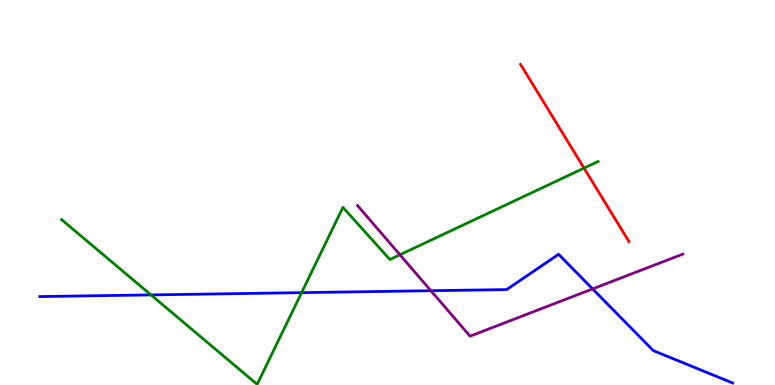[{'lines': ['blue', 'red'], 'intersections': []}, {'lines': ['green', 'red'], 'intersections': [{'x': 7.54, 'y': 5.63}]}, {'lines': ['purple', 'red'], 'intersections': []}, {'lines': ['blue', 'green'], 'intersections': [{'x': 1.95, 'y': 2.34}, {'x': 3.89, 'y': 2.4}]}, {'lines': ['blue', 'purple'], 'intersections': [{'x': 5.56, 'y': 2.45}, {'x': 7.65, 'y': 2.5}]}, {'lines': ['green', 'purple'], 'intersections': [{'x': 5.16, 'y': 3.38}]}]